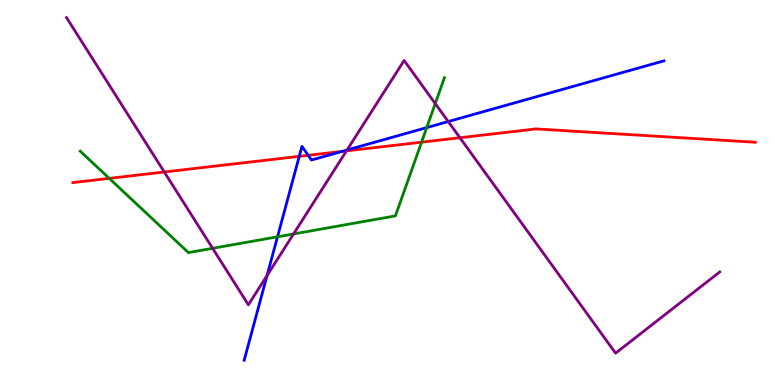[{'lines': ['blue', 'red'], 'intersections': [{'x': 3.86, 'y': 5.94}, {'x': 3.98, 'y': 5.97}, {'x': 4.42, 'y': 6.07}]}, {'lines': ['green', 'red'], 'intersections': [{'x': 1.41, 'y': 5.37}, {'x': 5.44, 'y': 6.31}]}, {'lines': ['purple', 'red'], 'intersections': [{'x': 2.12, 'y': 5.53}, {'x': 4.47, 'y': 6.08}, {'x': 5.93, 'y': 6.42}]}, {'lines': ['blue', 'green'], 'intersections': [{'x': 3.58, 'y': 3.85}, {'x': 5.51, 'y': 6.69}]}, {'lines': ['blue', 'purple'], 'intersections': [{'x': 3.45, 'y': 2.84}, {'x': 4.48, 'y': 6.1}, {'x': 5.78, 'y': 6.84}]}, {'lines': ['green', 'purple'], 'intersections': [{'x': 2.74, 'y': 3.55}, {'x': 3.79, 'y': 3.92}, {'x': 5.62, 'y': 7.31}]}]